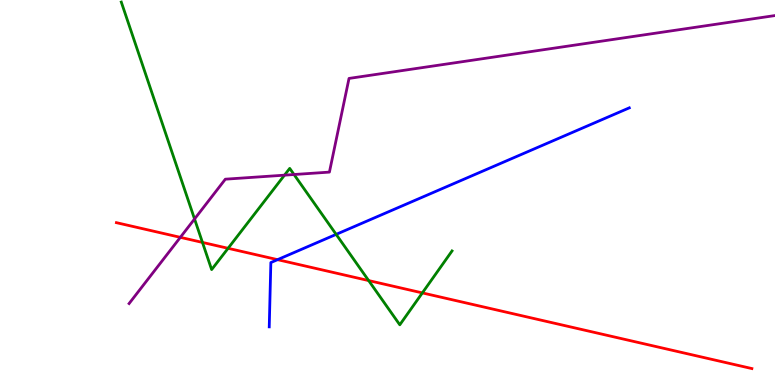[{'lines': ['blue', 'red'], 'intersections': [{'x': 3.58, 'y': 3.26}]}, {'lines': ['green', 'red'], 'intersections': [{'x': 2.61, 'y': 3.7}, {'x': 2.94, 'y': 3.55}, {'x': 4.76, 'y': 2.71}, {'x': 5.45, 'y': 2.39}]}, {'lines': ['purple', 'red'], 'intersections': [{'x': 2.33, 'y': 3.84}]}, {'lines': ['blue', 'green'], 'intersections': [{'x': 4.34, 'y': 3.91}]}, {'lines': ['blue', 'purple'], 'intersections': []}, {'lines': ['green', 'purple'], 'intersections': [{'x': 2.51, 'y': 4.31}, {'x': 3.67, 'y': 5.45}, {'x': 3.79, 'y': 5.47}]}]